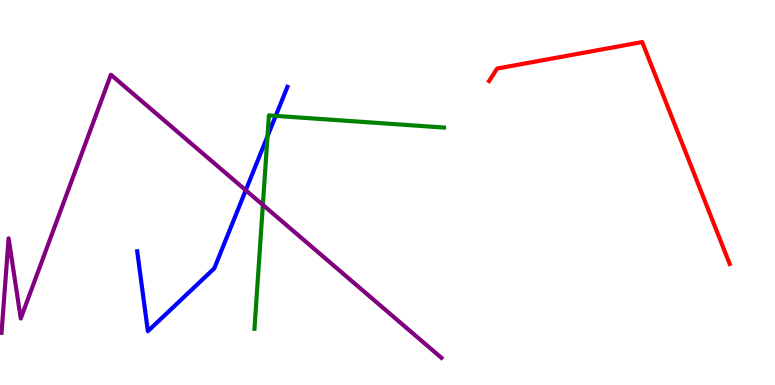[{'lines': ['blue', 'red'], 'intersections': []}, {'lines': ['green', 'red'], 'intersections': []}, {'lines': ['purple', 'red'], 'intersections': []}, {'lines': ['blue', 'green'], 'intersections': [{'x': 3.45, 'y': 6.46}, {'x': 3.56, 'y': 6.99}]}, {'lines': ['blue', 'purple'], 'intersections': [{'x': 3.17, 'y': 5.06}]}, {'lines': ['green', 'purple'], 'intersections': [{'x': 3.39, 'y': 4.68}]}]